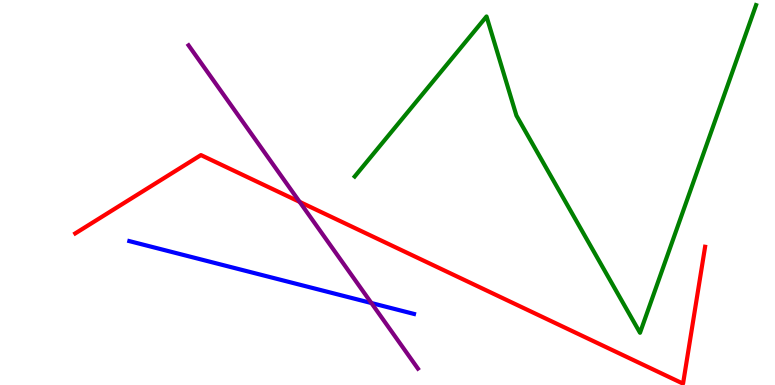[{'lines': ['blue', 'red'], 'intersections': []}, {'lines': ['green', 'red'], 'intersections': []}, {'lines': ['purple', 'red'], 'intersections': [{'x': 3.87, 'y': 4.76}]}, {'lines': ['blue', 'green'], 'intersections': []}, {'lines': ['blue', 'purple'], 'intersections': [{'x': 4.79, 'y': 2.13}]}, {'lines': ['green', 'purple'], 'intersections': []}]